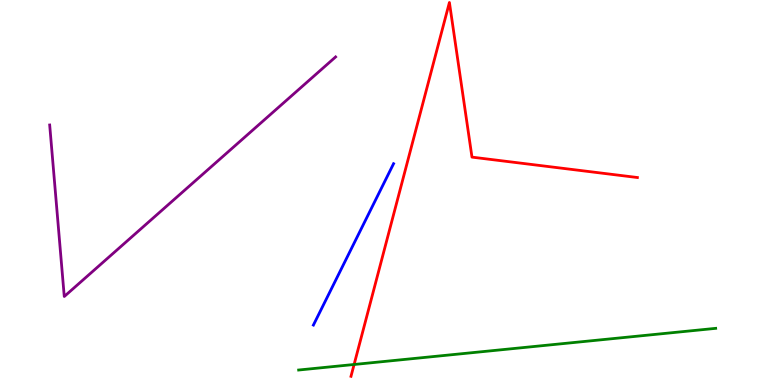[{'lines': ['blue', 'red'], 'intersections': []}, {'lines': ['green', 'red'], 'intersections': [{'x': 4.57, 'y': 0.533}]}, {'lines': ['purple', 'red'], 'intersections': []}, {'lines': ['blue', 'green'], 'intersections': []}, {'lines': ['blue', 'purple'], 'intersections': []}, {'lines': ['green', 'purple'], 'intersections': []}]